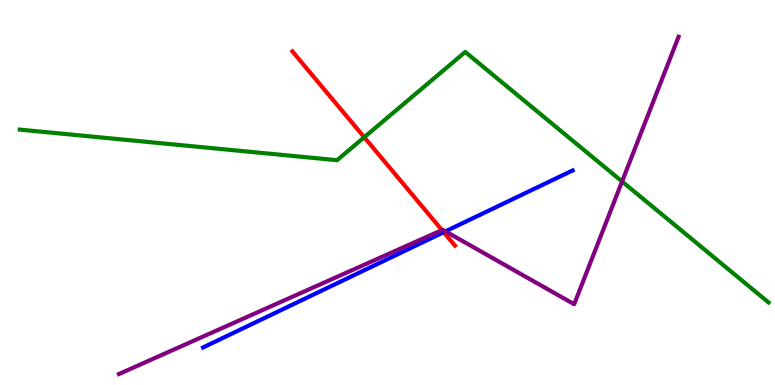[{'lines': ['blue', 'red'], 'intersections': [{'x': 5.73, 'y': 3.97}]}, {'lines': ['green', 'red'], 'intersections': [{'x': 4.7, 'y': 6.44}]}, {'lines': ['purple', 'red'], 'intersections': [{'x': 5.7, 'y': 4.02}]}, {'lines': ['blue', 'green'], 'intersections': []}, {'lines': ['blue', 'purple'], 'intersections': [{'x': 5.75, 'y': 3.99}]}, {'lines': ['green', 'purple'], 'intersections': [{'x': 8.03, 'y': 5.29}]}]